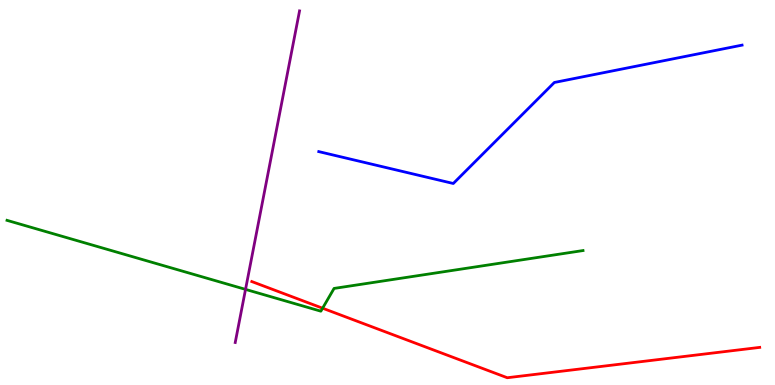[{'lines': ['blue', 'red'], 'intersections': []}, {'lines': ['green', 'red'], 'intersections': [{'x': 4.16, 'y': 1.99}]}, {'lines': ['purple', 'red'], 'intersections': []}, {'lines': ['blue', 'green'], 'intersections': []}, {'lines': ['blue', 'purple'], 'intersections': []}, {'lines': ['green', 'purple'], 'intersections': [{'x': 3.17, 'y': 2.48}]}]